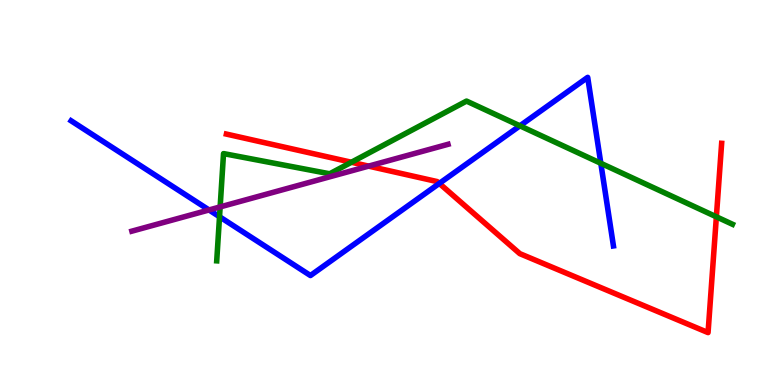[{'lines': ['blue', 'red'], 'intersections': [{'x': 5.67, 'y': 5.24}]}, {'lines': ['green', 'red'], 'intersections': [{'x': 4.53, 'y': 5.79}, {'x': 9.24, 'y': 4.37}]}, {'lines': ['purple', 'red'], 'intersections': [{'x': 4.76, 'y': 5.69}]}, {'lines': ['blue', 'green'], 'intersections': [{'x': 2.83, 'y': 4.37}, {'x': 6.71, 'y': 6.73}, {'x': 7.75, 'y': 5.76}]}, {'lines': ['blue', 'purple'], 'intersections': [{'x': 2.7, 'y': 4.55}]}, {'lines': ['green', 'purple'], 'intersections': [{'x': 2.84, 'y': 4.63}]}]